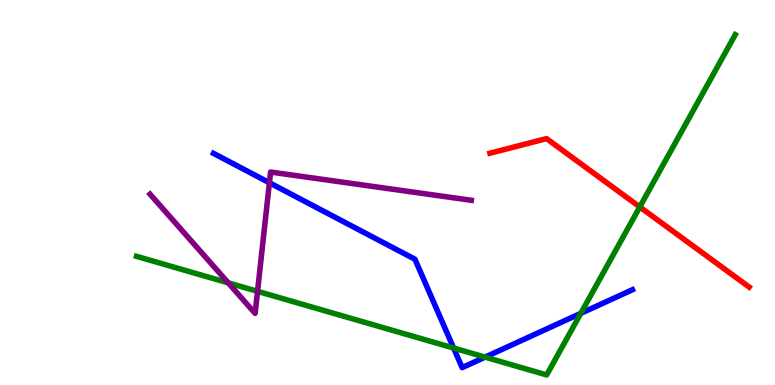[{'lines': ['blue', 'red'], 'intersections': []}, {'lines': ['green', 'red'], 'intersections': [{'x': 8.26, 'y': 4.63}]}, {'lines': ['purple', 'red'], 'intersections': []}, {'lines': ['blue', 'green'], 'intersections': [{'x': 5.85, 'y': 0.96}, {'x': 6.26, 'y': 0.724}, {'x': 7.49, 'y': 1.86}]}, {'lines': ['blue', 'purple'], 'intersections': [{'x': 3.48, 'y': 5.25}]}, {'lines': ['green', 'purple'], 'intersections': [{'x': 2.94, 'y': 2.65}, {'x': 3.32, 'y': 2.43}]}]